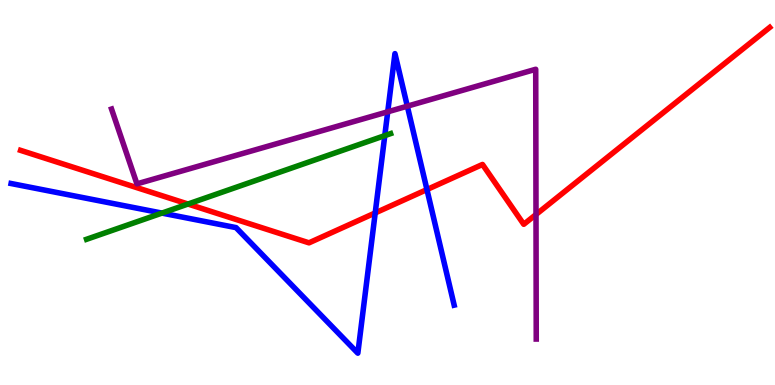[{'lines': ['blue', 'red'], 'intersections': [{'x': 4.84, 'y': 4.47}, {'x': 5.51, 'y': 5.08}]}, {'lines': ['green', 'red'], 'intersections': [{'x': 2.43, 'y': 4.7}]}, {'lines': ['purple', 'red'], 'intersections': [{'x': 6.92, 'y': 4.43}]}, {'lines': ['blue', 'green'], 'intersections': [{'x': 2.09, 'y': 4.47}, {'x': 4.96, 'y': 6.48}]}, {'lines': ['blue', 'purple'], 'intersections': [{'x': 5.0, 'y': 7.1}, {'x': 5.26, 'y': 7.24}]}, {'lines': ['green', 'purple'], 'intersections': []}]